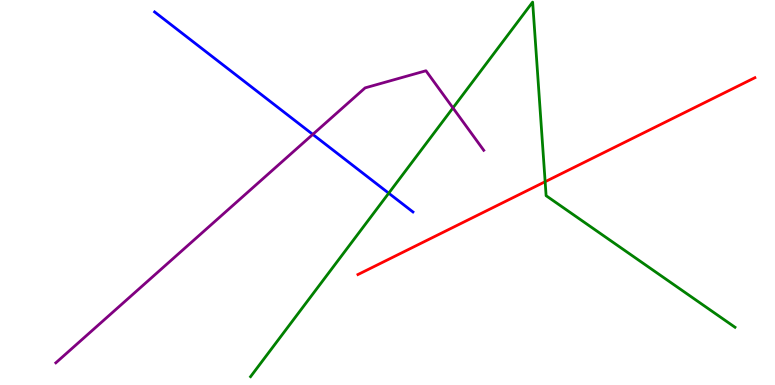[{'lines': ['blue', 'red'], 'intersections': []}, {'lines': ['green', 'red'], 'intersections': [{'x': 7.03, 'y': 5.28}]}, {'lines': ['purple', 'red'], 'intersections': []}, {'lines': ['blue', 'green'], 'intersections': [{'x': 5.02, 'y': 4.98}]}, {'lines': ['blue', 'purple'], 'intersections': [{'x': 4.04, 'y': 6.51}]}, {'lines': ['green', 'purple'], 'intersections': [{'x': 5.84, 'y': 7.2}]}]